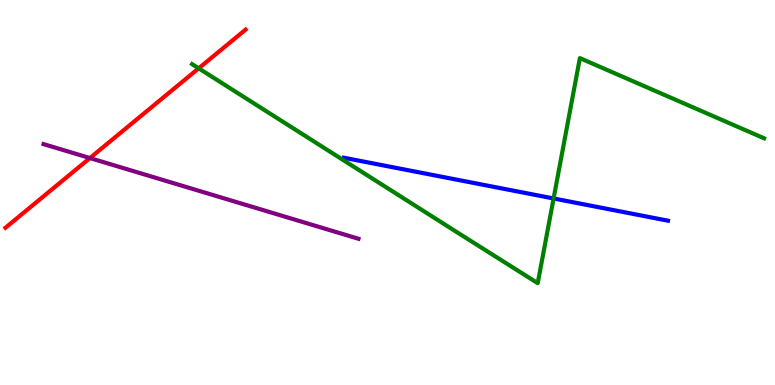[{'lines': ['blue', 'red'], 'intersections': []}, {'lines': ['green', 'red'], 'intersections': [{'x': 2.56, 'y': 8.23}]}, {'lines': ['purple', 'red'], 'intersections': [{'x': 1.16, 'y': 5.89}]}, {'lines': ['blue', 'green'], 'intersections': [{'x': 7.14, 'y': 4.84}]}, {'lines': ['blue', 'purple'], 'intersections': []}, {'lines': ['green', 'purple'], 'intersections': []}]